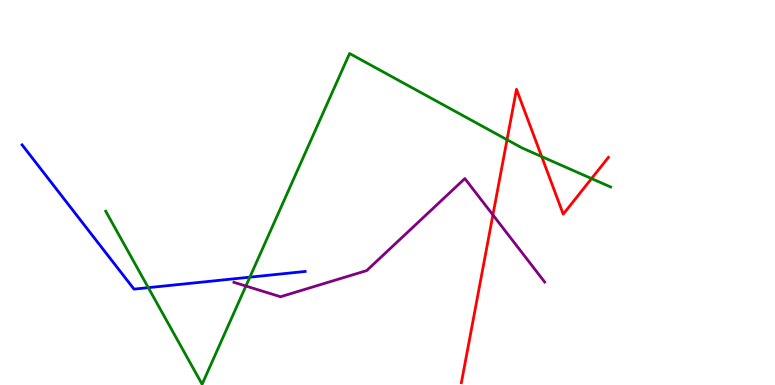[{'lines': ['blue', 'red'], 'intersections': []}, {'lines': ['green', 'red'], 'intersections': [{'x': 6.54, 'y': 6.37}, {'x': 6.99, 'y': 5.93}, {'x': 7.63, 'y': 5.36}]}, {'lines': ['purple', 'red'], 'intersections': [{'x': 6.36, 'y': 4.42}]}, {'lines': ['blue', 'green'], 'intersections': [{'x': 1.91, 'y': 2.53}, {'x': 3.22, 'y': 2.8}]}, {'lines': ['blue', 'purple'], 'intersections': []}, {'lines': ['green', 'purple'], 'intersections': [{'x': 3.17, 'y': 2.57}]}]